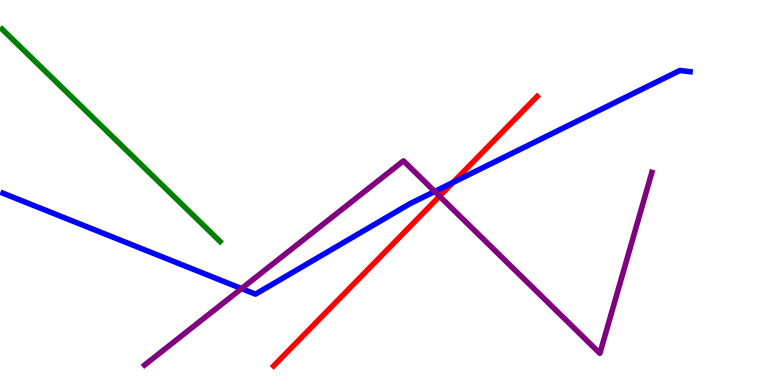[{'lines': ['blue', 'red'], 'intersections': [{'x': 5.85, 'y': 5.26}]}, {'lines': ['green', 'red'], 'intersections': []}, {'lines': ['purple', 'red'], 'intersections': [{'x': 5.67, 'y': 4.9}]}, {'lines': ['blue', 'green'], 'intersections': []}, {'lines': ['blue', 'purple'], 'intersections': [{'x': 3.12, 'y': 2.5}, {'x': 5.61, 'y': 5.03}]}, {'lines': ['green', 'purple'], 'intersections': []}]